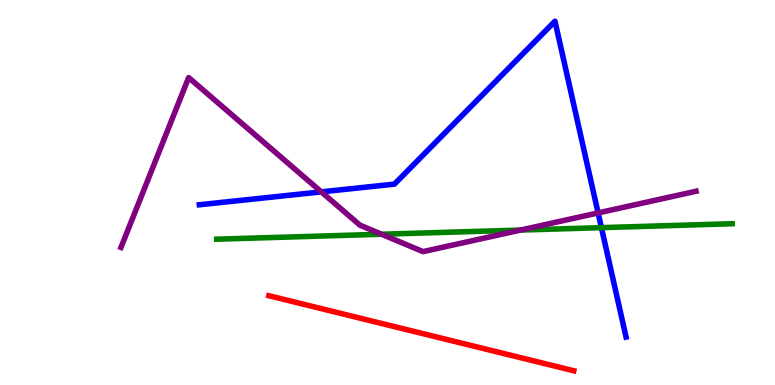[{'lines': ['blue', 'red'], 'intersections': []}, {'lines': ['green', 'red'], 'intersections': []}, {'lines': ['purple', 'red'], 'intersections': []}, {'lines': ['blue', 'green'], 'intersections': [{'x': 7.76, 'y': 4.09}]}, {'lines': ['blue', 'purple'], 'intersections': [{'x': 4.15, 'y': 5.02}, {'x': 7.72, 'y': 4.47}]}, {'lines': ['green', 'purple'], 'intersections': [{'x': 4.92, 'y': 3.92}, {'x': 6.72, 'y': 4.02}]}]